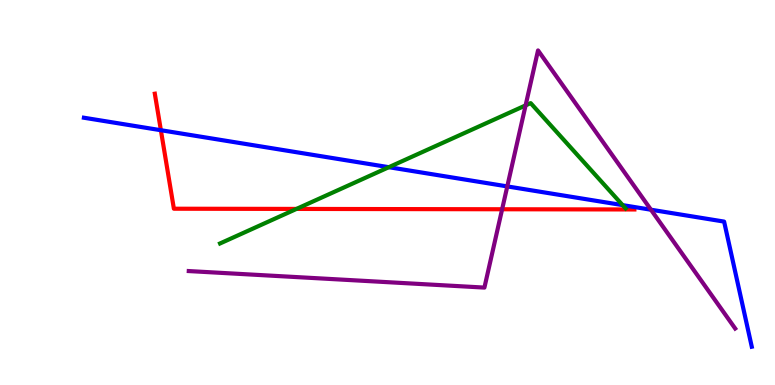[{'lines': ['blue', 'red'], 'intersections': [{'x': 2.08, 'y': 6.62}]}, {'lines': ['green', 'red'], 'intersections': [{'x': 3.83, 'y': 4.57}]}, {'lines': ['purple', 'red'], 'intersections': [{'x': 6.48, 'y': 4.56}]}, {'lines': ['blue', 'green'], 'intersections': [{'x': 5.02, 'y': 5.66}, {'x': 8.03, 'y': 4.67}]}, {'lines': ['blue', 'purple'], 'intersections': [{'x': 6.55, 'y': 5.16}, {'x': 8.4, 'y': 4.55}]}, {'lines': ['green', 'purple'], 'intersections': [{'x': 6.78, 'y': 7.26}]}]